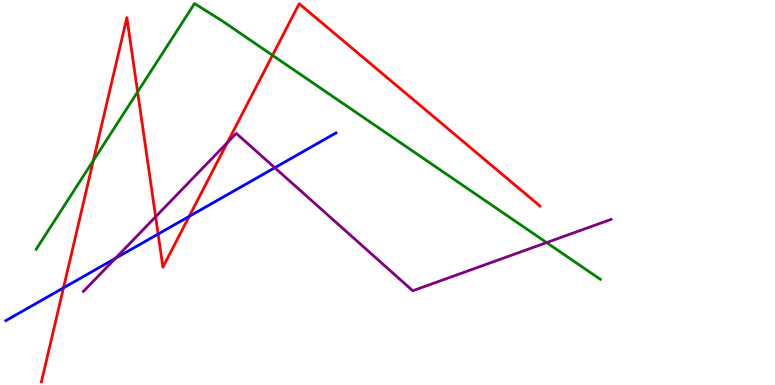[{'lines': ['blue', 'red'], 'intersections': [{'x': 0.819, 'y': 2.52}, {'x': 2.04, 'y': 3.92}, {'x': 2.44, 'y': 4.38}]}, {'lines': ['green', 'red'], 'intersections': [{'x': 1.2, 'y': 5.83}, {'x': 1.78, 'y': 7.61}, {'x': 3.52, 'y': 8.56}]}, {'lines': ['purple', 'red'], 'intersections': [{'x': 2.01, 'y': 4.37}, {'x': 2.93, 'y': 6.3}]}, {'lines': ['blue', 'green'], 'intersections': []}, {'lines': ['blue', 'purple'], 'intersections': [{'x': 1.49, 'y': 3.29}, {'x': 3.55, 'y': 5.64}]}, {'lines': ['green', 'purple'], 'intersections': [{'x': 7.05, 'y': 3.7}]}]